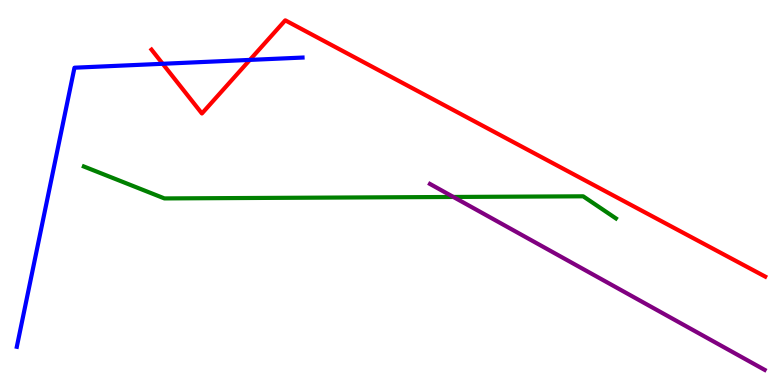[{'lines': ['blue', 'red'], 'intersections': [{'x': 2.1, 'y': 8.34}, {'x': 3.22, 'y': 8.44}]}, {'lines': ['green', 'red'], 'intersections': []}, {'lines': ['purple', 'red'], 'intersections': []}, {'lines': ['blue', 'green'], 'intersections': []}, {'lines': ['blue', 'purple'], 'intersections': []}, {'lines': ['green', 'purple'], 'intersections': [{'x': 5.85, 'y': 4.88}]}]